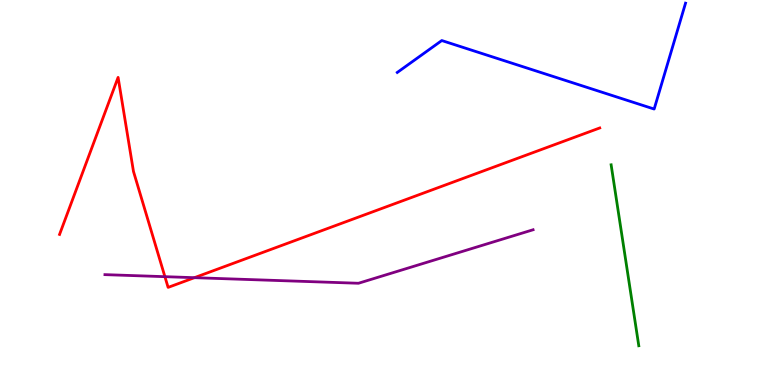[{'lines': ['blue', 'red'], 'intersections': []}, {'lines': ['green', 'red'], 'intersections': []}, {'lines': ['purple', 'red'], 'intersections': [{'x': 2.13, 'y': 2.81}, {'x': 2.51, 'y': 2.79}]}, {'lines': ['blue', 'green'], 'intersections': []}, {'lines': ['blue', 'purple'], 'intersections': []}, {'lines': ['green', 'purple'], 'intersections': []}]